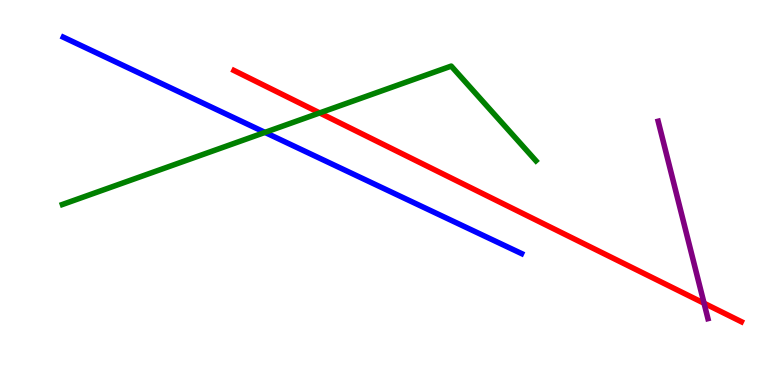[{'lines': ['blue', 'red'], 'intersections': []}, {'lines': ['green', 'red'], 'intersections': [{'x': 4.12, 'y': 7.07}]}, {'lines': ['purple', 'red'], 'intersections': [{'x': 9.08, 'y': 2.12}]}, {'lines': ['blue', 'green'], 'intersections': [{'x': 3.42, 'y': 6.56}]}, {'lines': ['blue', 'purple'], 'intersections': []}, {'lines': ['green', 'purple'], 'intersections': []}]